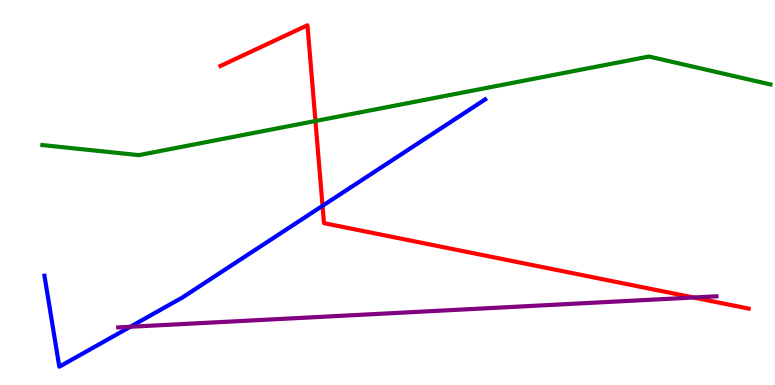[{'lines': ['blue', 'red'], 'intersections': [{'x': 4.16, 'y': 4.65}]}, {'lines': ['green', 'red'], 'intersections': [{'x': 4.07, 'y': 6.86}]}, {'lines': ['purple', 'red'], 'intersections': [{'x': 8.95, 'y': 2.27}]}, {'lines': ['blue', 'green'], 'intersections': []}, {'lines': ['blue', 'purple'], 'intersections': [{'x': 1.68, 'y': 1.51}]}, {'lines': ['green', 'purple'], 'intersections': []}]